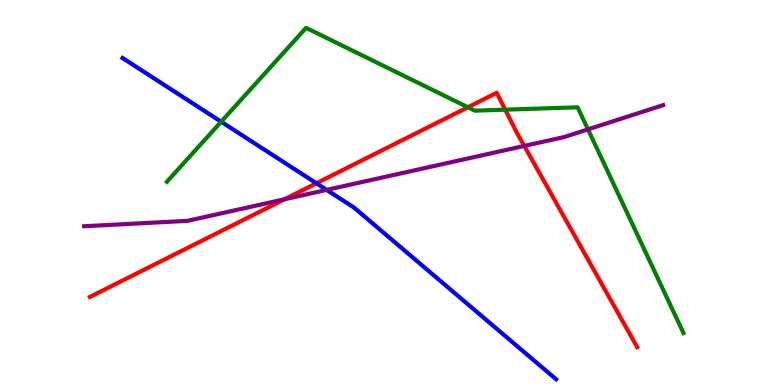[{'lines': ['blue', 'red'], 'intersections': [{'x': 4.08, 'y': 5.24}]}, {'lines': ['green', 'red'], 'intersections': [{'x': 6.04, 'y': 7.21}, {'x': 6.52, 'y': 7.15}]}, {'lines': ['purple', 'red'], 'intersections': [{'x': 3.67, 'y': 4.82}, {'x': 6.76, 'y': 6.21}]}, {'lines': ['blue', 'green'], 'intersections': [{'x': 2.85, 'y': 6.84}]}, {'lines': ['blue', 'purple'], 'intersections': [{'x': 4.21, 'y': 5.07}]}, {'lines': ['green', 'purple'], 'intersections': [{'x': 7.59, 'y': 6.64}]}]